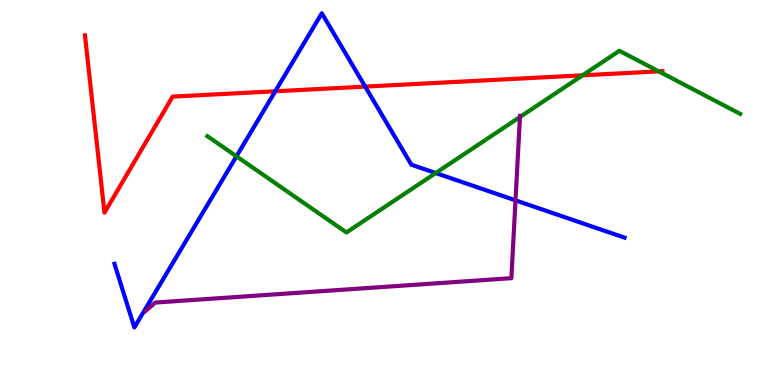[{'lines': ['blue', 'red'], 'intersections': [{'x': 3.55, 'y': 7.63}, {'x': 4.71, 'y': 7.75}]}, {'lines': ['green', 'red'], 'intersections': [{'x': 7.52, 'y': 8.04}, {'x': 8.5, 'y': 8.15}]}, {'lines': ['purple', 'red'], 'intersections': []}, {'lines': ['blue', 'green'], 'intersections': [{'x': 3.05, 'y': 5.94}, {'x': 5.62, 'y': 5.51}]}, {'lines': ['blue', 'purple'], 'intersections': [{'x': 6.65, 'y': 4.8}]}, {'lines': ['green', 'purple'], 'intersections': [{'x': 6.71, 'y': 6.96}]}]